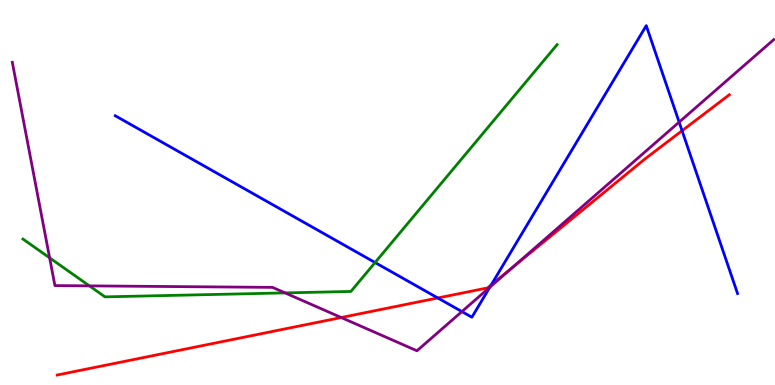[{'lines': ['blue', 'red'], 'intersections': [{'x': 5.65, 'y': 2.26}, {'x': 6.34, 'y': 2.6}, {'x': 8.8, 'y': 6.6}]}, {'lines': ['green', 'red'], 'intersections': []}, {'lines': ['purple', 'red'], 'intersections': [{'x': 4.4, 'y': 1.75}, {'x': 6.61, 'y': 3.05}]}, {'lines': ['blue', 'green'], 'intersections': [{'x': 4.84, 'y': 3.18}]}, {'lines': ['blue', 'purple'], 'intersections': [{'x': 5.96, 'y': 1.91}, {'x': 6.32, 'y': 2.54}, {'x': 8.76, 'y': 6.83}]}, {'lines': ['green', 'purple'], 'intersections': [{'x': 0.64, 'y': 3.3}, {'x': 1.15, 'y': 2.57}, {'x': 3.68, 'y': 2.39}]}]